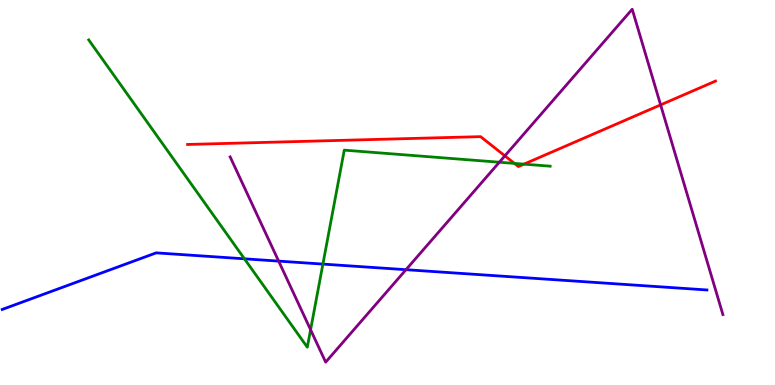[{'lines': ['blue', 'red'], 'intersections': []}, {'lines': ['green', 'red'], 'intersections': [{'x': 6.64, 'y': 5.76}, {'x': 6.76, 'y': 5.74}]}, {'lines': ['purple', 'red'], 'intersections': [{'x': 6.51, 'y': 5.95}, {'x': 8.52, 'y': 7.28}]}, {'lines': ['blue', 'green'], 'intersections': [{'x': 3.15, 'y': 3.28}, {'x': 4.17, 'y': 3.14}]}, {'lines': ['blue', 'purple'], 'intersections': [{'x': 3.6, 'y': 3.22}, {'x': 5.24, 'y': 3.0}]}, {'lines': ['green', 'purple'], 'intersections': [{'x': 4.01, 'y': 1.44}, {'x': 6.44, 'y': 5.79}]}]